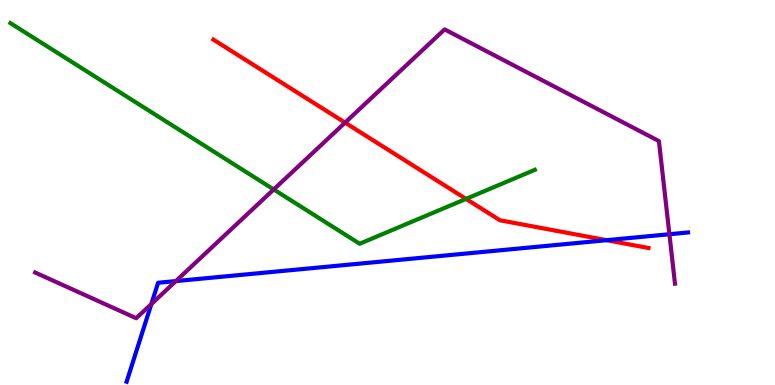[{'lines': ['blue', 'red'], 'intersections': [{'x': 7.83, 'y': 3.76}]}, {'lines': ['green', 'red'], 'intersections': [{'x': 6.01, 'y': 4.83}]}, {'lines': ['purple', 'red'], 'intersections': [{'x': 4.45, 'y': 6.81}]}, {'lines': ['blue', 'green'], 'intersections': []}, {'lines': ['blue', 'purple'], 'intersections': [{'x': 1.95, 'y': 2.1}, {'x': 2.27, 'y': 2.7}, {'x': 8.64, 'y': 3.92}]}, {'lines': ['green', 'purple'], 'intersections': [{'x': 3.53, 'y': 5.08}]}]